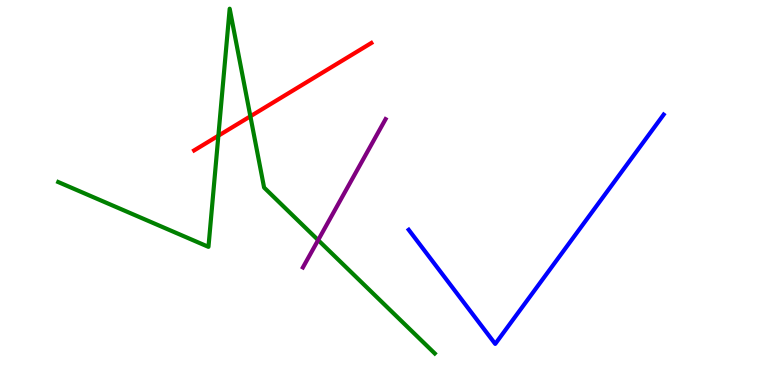[{'lines': ['blue', 'red'], 'intersections': []}, {'lines': ['green', 'red'], 'intersections': [{'x': 2.82, 'y': 6.47}, {'x': 3.23, 'y': 6.98}]}, {'lines': ['purple', 'red'], 'intersections': []}, {'lines': ['blue', 'green'], 'intersections': []}, {'lines': ['blue', 'purple'], 'intersections': []}, {'lines': ['green', 'purple'], 'intersections': [{'x': 4.11, 'y': 3.76}]}]